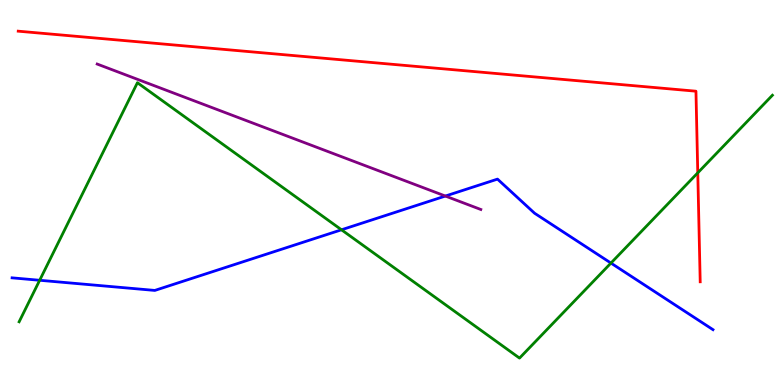[{'lines': ['blue', 'red'], 'intersections': []}, {'lines': ['green', 'red'], 'intersections': [{'x': 9.0, 'y': 5.51}]}, {'lines': ['purple', 'red'], 'intersections': []}, {'lines': ['blue', 'green'], 'intersections': [{'x': 0.512, 'y': 2.72}, {'x': 4.41, 'y': 4.03}, {'x': 7.88, 'y': 3.17}]}, {'lines': ['blue', 'purple'], 'intersections': [{'x': 5.75, 'y': 4.91}]}, {'lines': ['green', 'purple'], 'intersections': []}]